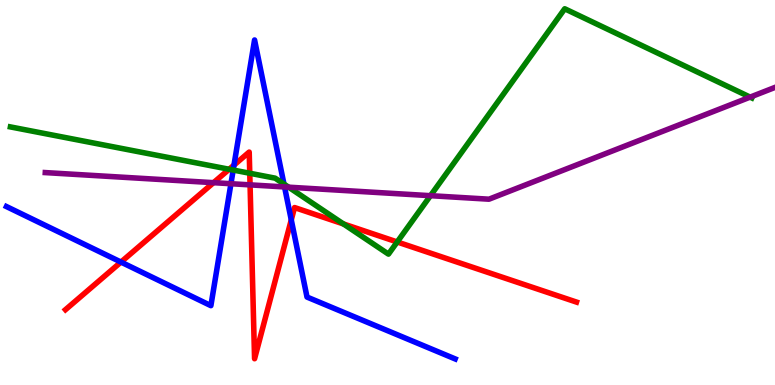[{'lines': ['blue', 'red'], 'intersections': [{'x': 1.56, 'y': 3.19}, {'x': 3.02, 'y': 5.71}, {'x': 3.76, 'y': 4.29}]}, {'lines': ['green', 'red'], 'intersections': [{'x': 2.96, 'y': 5.6}, {'x': 3.22, 'y': 5.5}, {'x': 4.43, 'y': 4.18}, {'x': 5.13, 'y': 3.72}]}, {'lines': ['purple', 'red'], 'intersections': [{'x': 2.76, 'y': 5.26}, {'x': 3.23, 'y': 5.2}]}, {'lines': ['blue', 'green'], 'intersections': [{'x': 3.01, 'y': 5.58}, {'x': 3.66, 'y': 5.22}]}, {'lines': ['blue', 'purple'], 'intersections': [{'x': 2.98, 'y': 5.23}, {'x': 3.67, 'y': 5.14}]}, {'lines': ['green', 'purple'], 'intersections': [{'x': 3.72, 'y': 5.14}, {'x': 5.55, 'y': 4.92}, {'x': 9.68, 'y': 7.48}]}]